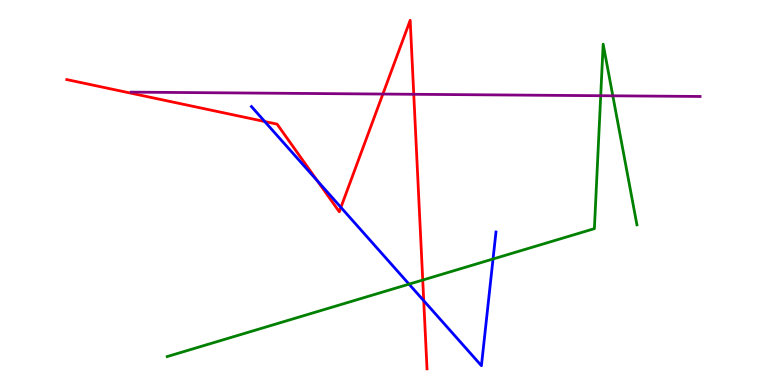[{'lines': ['blue', 'red'], 'intersections': [{'x': 3.42, 'y': 6.84}, {'x': 4.09, 'y': 5.31}, {'x': 4.4, 'y': 4.61}, {'x': 5.47, 'y': 2.19}]}, {'lines': ['green', 'red'], 'intersections': [{'x': 5.45, 'y': 2.73}]}, {'lines': ['purple', 'red'], 'intersections': [{'x': 4.94, 'y': 7.56}, {'x': 5.34, 'y': 7.55}]}, {'lines': ['blue', 'green'], 'intersections': [{'x': 5.28, 'y': 2.62}, {'x': 6.36, 'y': 3.27}]}, {'lines': ['blue', 'purple'], 'intersections': []}, {'lines': ['green', 'purple'], 'intersections': [{'x': 7.75, 'y': 7.51}, {'x': 7.91, 'y': 7.51}]}]